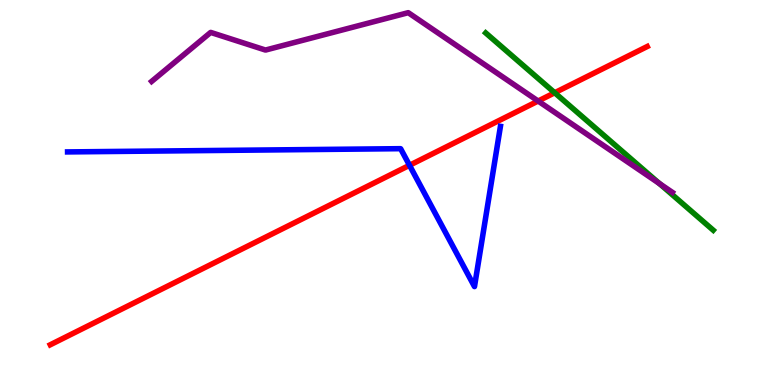[{'lines': ['blue', 'red'], 'intersections': [{'x': 5.28, 'y': 5.71}]}, {'lines': ['green', 'red'], 'intersections': [{'x': 7.16, 'y': 7.59}]}, {'lines': ['purple', 'red'], 'intersections': [{'x': 6.94, 'y': 7.38}]}, {'lines': ['blue', 'green'], 'intersections': []}, {'lines': ['blue', 'purple'], 'intersections': []}, {'lines': ['green', 'purple'], 'intersections': [{'x': 8.51, 'y': 5.23}]}]